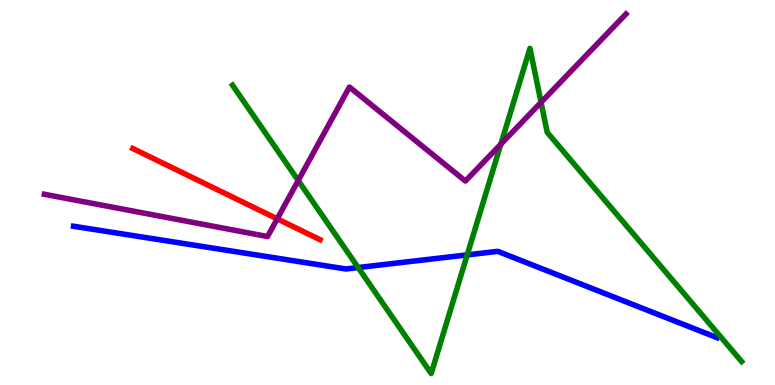[{'lines': ['blue', 'red'], 'intersections': []}, {'lines': ['green', 'red'], 'intersections': []}, {'lines': ['purple', 'red'], 'intersections': [{'x': 3.58, 'y': 4.32}]}, {'lines': ['blue', 'green'], 'intersections': [{'x': 4.62, 'y': 3.05}, {'x': 6.03, 'y': 3.38}]}, {'lines': ['blue', 'purple'], 'intersections': []}, {'lines': ['green', 'purple'], 'intersections': [{'x': 3.85, 'y': 5.31}, {'x': 6.46, 'y': 6.26}, {'x': 6.98, 'y': 7.34}]}]